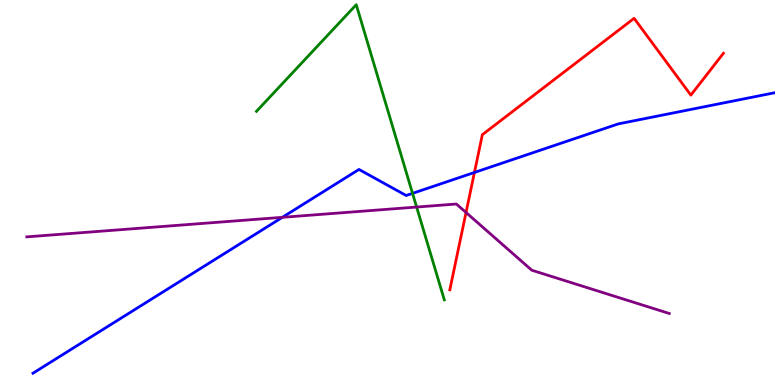[{'lines': ['blue', 'red'], 'intersections': [{'x': 6.12, 'y': 5.52}]}, {'lines': ['green', 'red'], 'intersections': []}, {'lines': ['purple', 'red'], 'intersections': [{'x': 6.01, 'y': 4.48}]}, {'lines': ['blue', 'green'], 'intersections': [{'x': 5.32, 'y': 4.98}]}, {'lines': ['blue', 'purple'], 'intersections': [{'x': 3.64, 'y': 4.36}]}, {'lines': ['green', 'purple'], 'intersections': [{'x': 5.38, 'y': 4.62}]}]